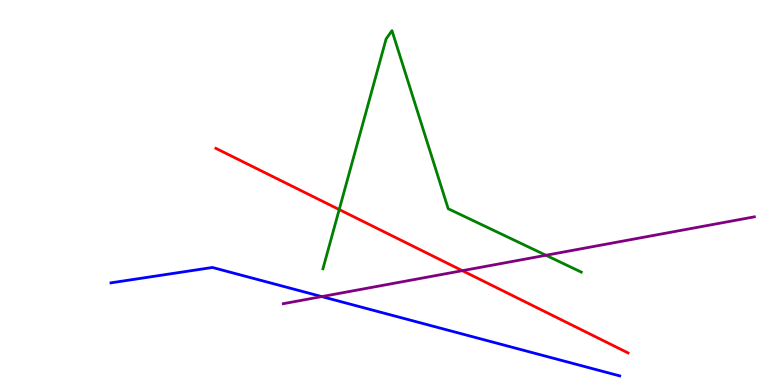[{'lines': ['blue', 'red'], 'intersections': []}, {'lines': ['green', 'red'], 'intersections': [{'x': 4.38, 'y': 4.56}]}, {'lines': ['purple', 'red'], 'intersections': [{'x': 5.97, 'y': 2.97}]}, {'lines': ['blue', 'green'], 'intersections': []}, {'lines': ['blue', 'purple'], 'intersections': [{'x': 4.15, 'y': 2.3}]}, {'lines': ['green', 'purple'], 'intersections': [{'x': 7.04, 'y': 3.37}]}]